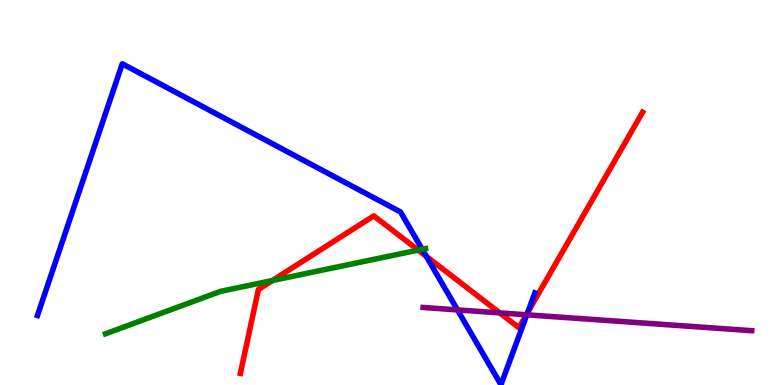[{'lines': ['blue', 'red'], 'intersections': [{'x': 5.5, 'y': 3.34}, {'x': 6.81, 'y': 1.88}]}, {'lines': ['green', 'red'], 'intersections': [{'x': 3.52, 'y': 2.71}, {'x': 5.4, 'y': 3.5}]}, {'lines': ['purple', 'red'], 'intersections': [{'x': 6.45, 'y': 1.87}, {'x': 6.79, 'y': 1.82}]}, {'lines': ['blue', 'green'], 'intersections': [{'x': 5.45, 'y': 3.53}]}, {'lines': ['blue', 'purple'], 'intersections': [{'x': 5.9, 'y': 1.95}, {'x': 6.8, 'y': 1.82}]}, {'lines': ['green', 'purple'], 'intersections': []}]